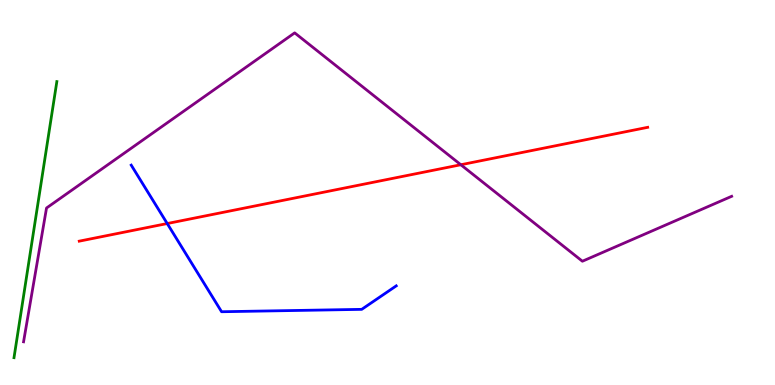[{'lines': ['blue', 'red'], 'intersections': [{'x': 2.16, 'y': 4.19}]}, {'lines': ['green', 'red'], 'intersections': []}, {'lines': ['purple', 'red'], 'intersections': [{'x': 5.95, 'y': 5.72}]}, {'lines': ['blue', 'green'], 'intersections': []}, {'lines': ['blue', 'purple'], 'intersections': []}, {'lines': ['green', 'purple'], 'intersections': []}]